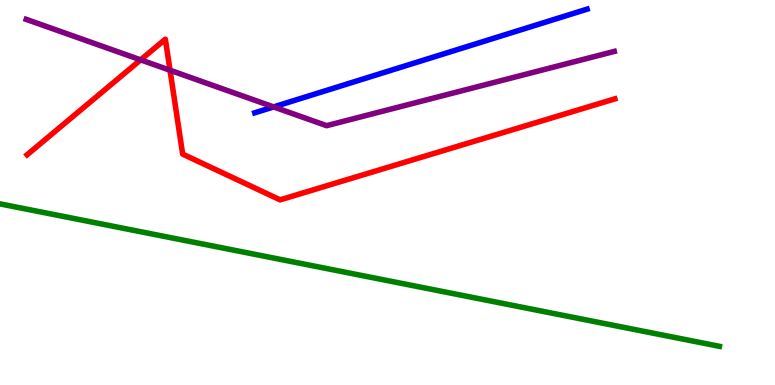[{'lines': ['blue', 'red'], 'intersections': []}, {'lines': ['green', 'red'], 'intersections': []}, {'lines': ['purple', 'red'], 'intersections': [{'x': 1.81, 'y': 8.45}, {'x': 2.19, 'y': 8.18}]}, {'lines': ['blue', 'green'], 'intersections': []}, {'lines': ['blue', 'purple'], 'intersections': [{'x': 3.53, 'y': 7.22}]}, {'lines': ['green', 'purple'], 'intersections': []}]